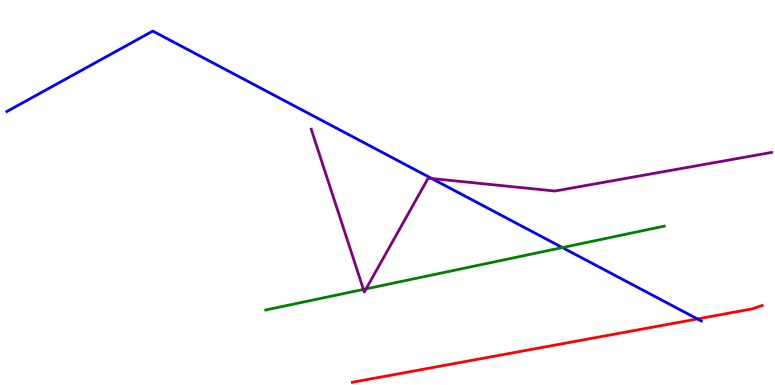[{'lines': ['blue', 'red'], 'intersections': [{'x': 9.0, 'y': 1.72}]}, {'lines': ['green', 'red'], 'intersections': []}, {'lines': ['purple', 'red'], 'intersections': []}, {'lines': ['blue', 'green'], 'intersections': [{'x': 7.26, 'y': 3.57}]}, {'lines': ['blue', 'purple'], 'intersections': [{'x': 5.57, 'y': 5.36}]}, {'lines': ['green', 'purple'], 'intersections': [{'x': 4.69, 'y': 2.48}, {'x': 4.72, 'y': 2.5}]}]